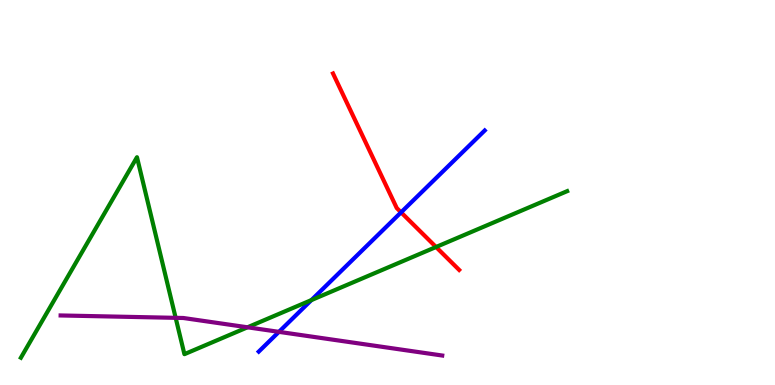[{'lines': ['blue', 'red'], 'intersections': [{'x': 5.18, 'y': 4.48}]}, {'lines': ['green', 'red'], 'intersections': [{'x': 5.63, 'y': 3.58}]}, {'lines': ['purple', 'red'], 'intersections': []}, {'lines': ['blue', 'green'], 'intersections': [{'x': 4.02, 'y': 2.21}]}, {'lines': ['blue', 'purple'], 'intersections': [{'x': 3.6, 'y': 1.38}]}, {'lines': ['green', 'purple'], 'intersections': [{'x': 2.27, 'y': 1.74}, {'x': 3.19, 'y': 1.5}]}]